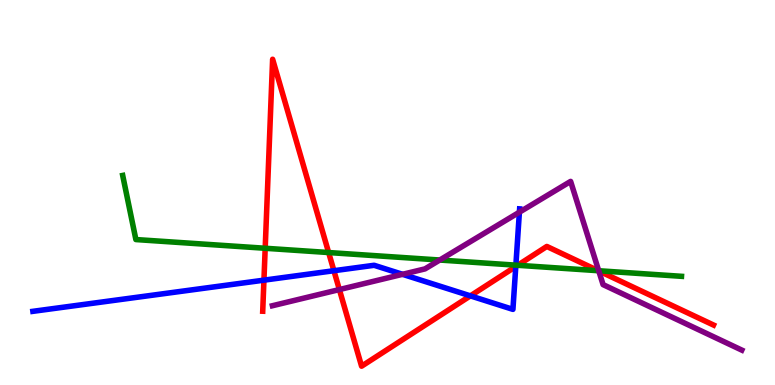[{'lines': ['blue', 'red'], 'intersections': [{'x': 3.41, 'y': 2.72}, {'x': 4.31, 'y': 2.97}, {'x': 6.07, 'y': 2.32}, {'x': 6.66, 'y': 3.08}]}, {'lines': ['green', 'red'], 'intersections': [{'x': 3.42, 'y': 3.55}, {'x': 4.24, 'y': 3.44}, {'x': 6.68, 'y': 3.11}, {'x': 7.72, 'y': 2.97}]}, {'lines': ['purple', 'red'], 'intersections': [{'x': 4.38, 'y': 2.48}, {'x': 7.73, 'y': 2.96}]}, {'lines': ['blue', 'green'], 'intersections': [{'x': 6.66, 'y': 3.11}]}, {'lines': ['blue', 'purple'], 'intersections': [{'x': 5.19, 'y': 2.88}, {'x': 6.7, 'y': 4.49}]}, {'lines': ['green', 'purple'], 'intersections': [{'x': 5.67, 'y': 3.25}, {'x': 7.73, 'y': 2.97}]}]